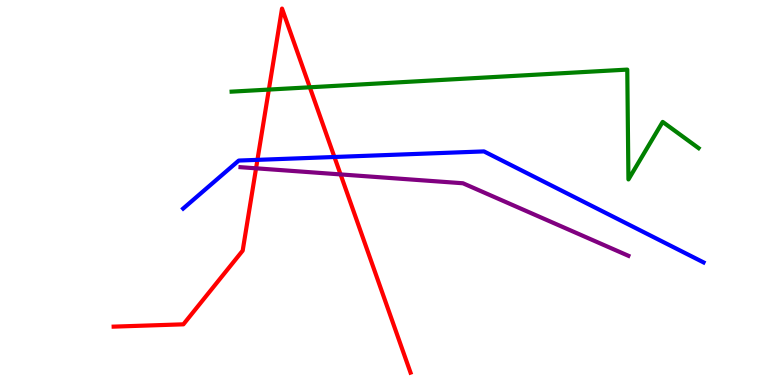[{'lines': ['blue', 'red'], 'intersections': [{'x': 3.32, 'y': 5.85}, {'x': 4.32, 'y': 5.92}]}, {'lines': ['green', 'red'], 'intersections': [{'x': 3.47, 'y': 7.67}, {'x': 4.0, 'y': 7.73}]}, {'lines': ['purple', 'red'], 'intersections': [{'x': 3.3, 'y': 5.63}, {'x': 4.39, 'y': 5.47}]}, {'lines': ['blue', 'green'], 'intersections': []}, {'lines': ['blue', 'purple'], 'intersections': []}, {'lines': ['green', 'purple'], 'intersections': []}]